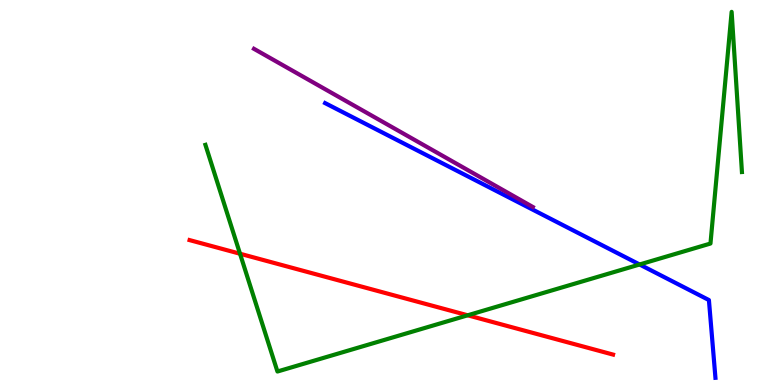[{'lines': ['blue', 'red'], 'intersections': []}, {'lines': ['green', 'red'], 'intersections': [{'x': 3.1, 'y': 3.41}, {'x': 6.03, 'y': 1.81}]}, {'lines': ['purple', 'red'], 'intersections': []}, {'lines': ['blue', 'green'], 'intersections': [{'x': 8.25, 'y': 3.13}]}, {'lines': ['blue', 'purple'], 'intersections': []}, {'lines': ['green', 'purple'], 'intersections': []}]